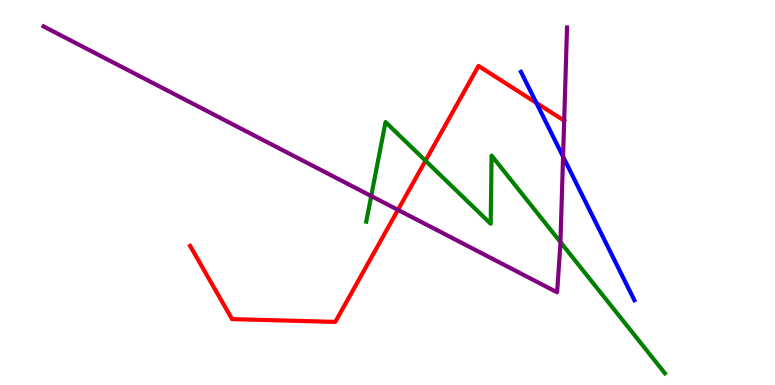[{'lines': ['blue', 'red'], 'intersections': [{'x': 6.92, 'y': 7.33}]}, {'lines': ['green', 'red'], 'intersections': [{'x': 5.49, 'y': 5.83}]}, {'lines': ['purple', 'red'], 'intersections': [{'x': 5.14, 'y': 4.55}]}, {'lines': ['blue', 'green'], 'intersections': []}, {'lines': ['blue', 'purple'], 'intersections': [{'x': 7.27, 'y': 5.93}]}, {'lines': ['green', 'purple'], 'intersections': [{'x': 4.79, 'y': 4.91}, {'x': 7.23, 'y': 3.71}]}]